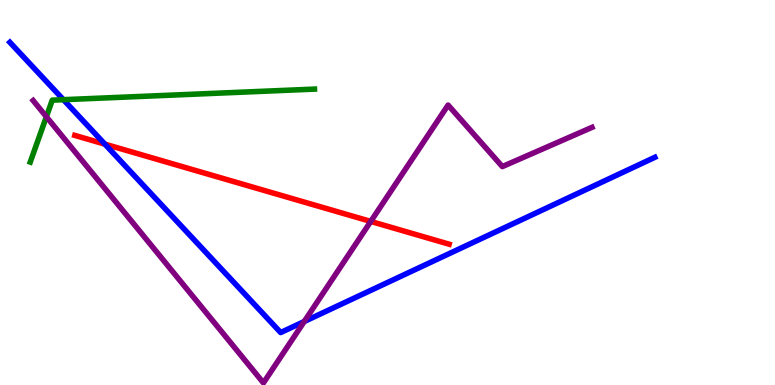[{'lines': ['blue', 'red'], 'intersections': [{'x': 1.35, 'y': 6.26}]}, {'lines': ['green', 'red'], 'intersections': []}, {'lines': ['purple', 'red'], 'intersections': [{'x': 4.78, 'y': 4.25}]}, {'lines': ['blue', 'green'], 'intersections': [{'x': 0.818, 'y': 7.41}]}, {'lines': ['blue', 'purple'], 'intersections': [{'x': 3.93, 'y': 1.65}]}, {'lines': ['green', 'purple'], 'intersections': [{'x': 0.598, 'y': 6.97}]}]